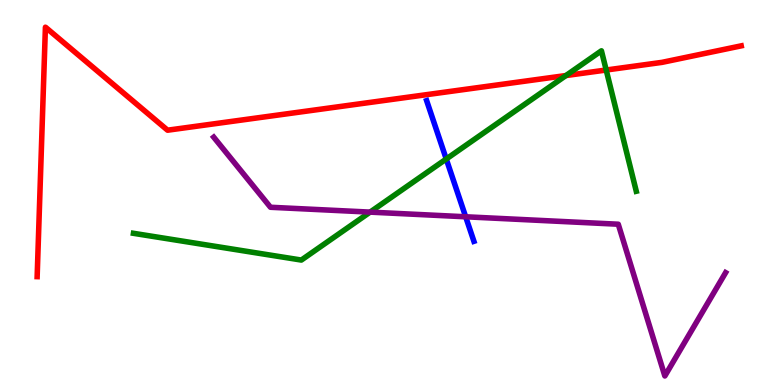[{'lines': ['blue', 'red'], 'intersections': []}, {'lines': ['green', 'red'], 'intersections': [{'x': 7.3, 'y': 8.04}, {'x': 7.82, 'y': 8.18}]}, {'lines': ['purple', 'red'], 'intersections': []}, {'lines': ['blue', 'green'], 'intersections': [{'x': 5.76, 'y': 5.87}]}, {'lines': ['blue', 'purple'], 'intersections': [{'x': 6.01, 'y': 4.37}]}, {'lines': ['green', 'purple'], 'intersections': [{'x': 4.78, 'y': 4.49}]}]